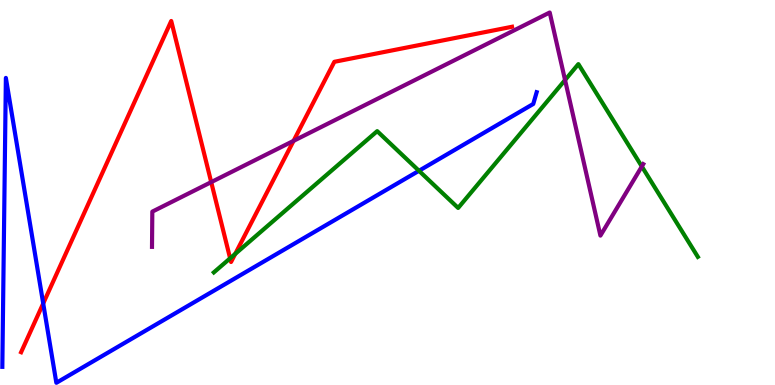[{'lines': ['blue', 'red'], 'intersections': [{'x': 0.558, 'y': 2.12}]}, {'lines': ['green', 'red'], 'intersections': [{'x': 2.97, 'y': 3.29}, {'x': 3.04, 'y': 3.41}]}, {'lines': ['purple', 'red'], 'intersections': [{'x': 2.73, 'y': 5.27}, {'x': 3.79, 'y': 6.34}]}, {'lines': ['blue', 'green'], 'intersections': [{'x': 5.41, 'y': 5.56}]}, {'lines': ['blue', 'purple'], 'intersections': []}, {'lines': ['green', 'purple'], 'intersections': [{'x': 7.29, 'y': 7.92}, {'x': 8.28, 'y': 5.68}]}]